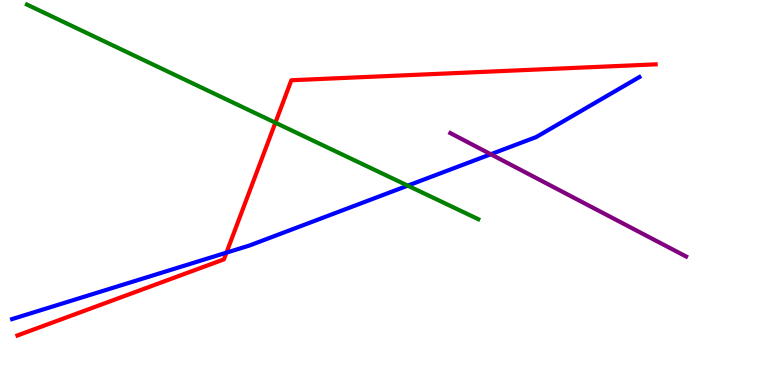[{'lines': ['blue', 'red'], 'intersections': [{'x': 2.92, 'y': 3.44}]}, {'lines': ['green', 'red'], 'intersections': [{'x': 3.55, 'y': 6.81}]}, {'lines': ['purple', 'red'], 'intersections': []}, {'lines': ['blue', 'green'], 'intersections': [{'x': 5.26, 'y': 5.18}]}, {'lines': ['blue', 'purple'], 'intersections': [{'x': 6.33, 'y': 5.99}]}, {'lines': ['green', 'purple'], 'intersections': []}]